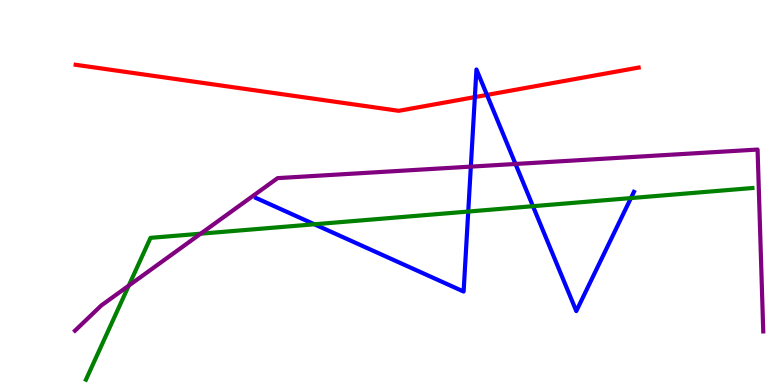[{'lines': ['blue', 'red'], 'intersections': [{'x': 6.13, 'y': 7.48}, {'x': 6.28, 'y': 7.53}]}, {'lines': ['green', 'red'], 'intersections': []}, {'lines': ['purple', 'red'], 'intersections': []}, {'lines': ['blue', 'green'], 'intersections': [{'x': 4.06, 'y': 4.17}, {'x': 6.04, 'y': 4.51}, {'x': 6.88, 'y': 4.64}, {'x': 8.14, 'y': 4.86}]}, {'lines': ['blue', 'purple'], 'intersections': [{'x': 6.08, 'y': 5.67}, {'x': 6.65, 'y': 5.74}]}, {'lines': ['green', 'purple'], 'intersections': [{'x': 1.66, 'y': 2.58}, {'x': 2.59, 'y': 3.93}]}]